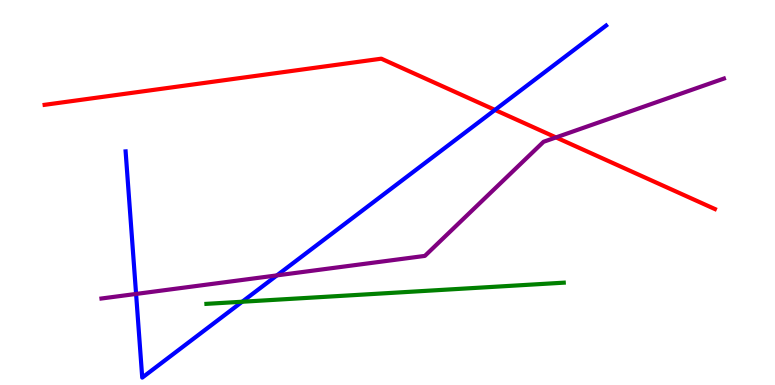[{'lines': ['blue', 'red'], 'intersections': [{'x': 6.39, 'y': 7.15}]}, {'lines': ['green', 'red'], 'intersections': []}, {'lines': ['purple', 'red'], 'intersections': [{'x': 7.17, 'y': 6.43}]}, {'lines': ['blue', 'green'], 'intersections': [{'x': 3.13, 'y': 2.16}]}, {'lines': ['blue', 'purple'], 'intersections': [{'x': 1.76, 'y': 2.37}, {'x': 3.57, 'y': 2.85}]}, {'lines': ['green', 'purple'], 'intersections': []}]